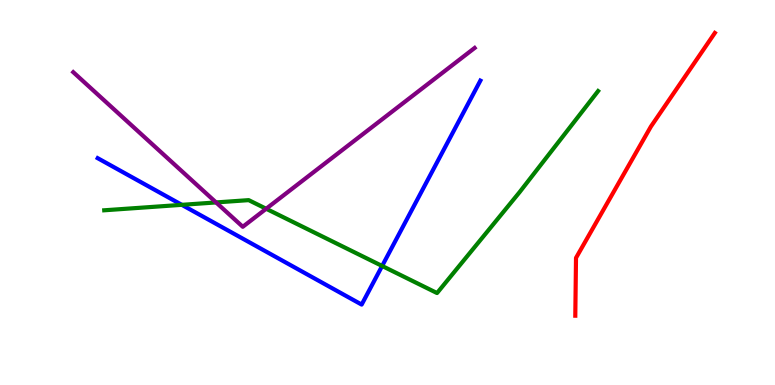[{'lines': ['blue', 'red'], 'intersections': []}, {'lines': ['green', 'red'], 'intersections': []}, {'lines': ['purple', 'red'], 'intersections': []}, {'lines': ['blue', 'green'], 'intersections': [{'x': 2.35, 'y': 4.68}, {'x': 4.93, 'y': 3.09}]}, {'lines': ['blue', 'purple'], 'intersections': []}, {'lines': ['green', 'purple'], 'intersections': [{'x': 2.79, 'y': 4.74}, {'x': 3.43, 'y': 4.58}]}]